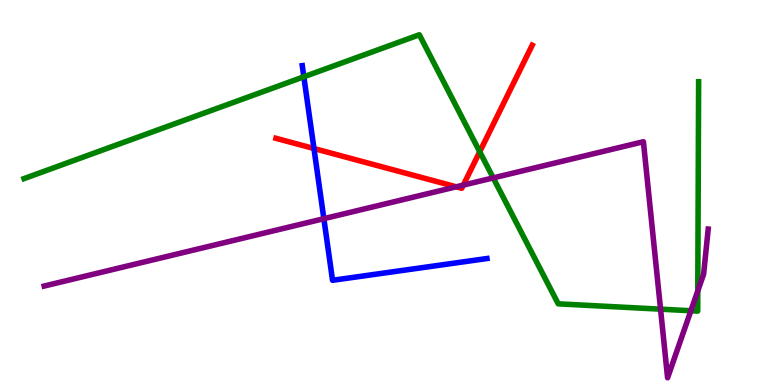[{'lines': ['blue', 'red'], 'intersections': [{'x': 4.05, 'y': 6.14}]}, {'lines': ['green', 'red'], 'intersections': [{'x': 6.19, 'y': 6.06}]}, {'lines': ['purple', 'red'], 'intersections': [{'x': 5.89, 'y': 5.15}, {'x': 5.98, 'y': 5.19}]}, {'lines': ['blue', 'green'], 'intersections': [{'x': 3.92, 'y': 8.01}]}, {'lines': ['blue', 'purple'], 'intersections': [{'x': 4.18, 'y': 4.32}]}, {'lines': ['green', 'purple'], 'intersections': [{'x': 6.36, 'y': 5.38}, {'x': 8.52, 'y': 1.97}, {'x': 8.91, 'y': 1.93}, {'x': 9.0, 'y': 2.44}]}]